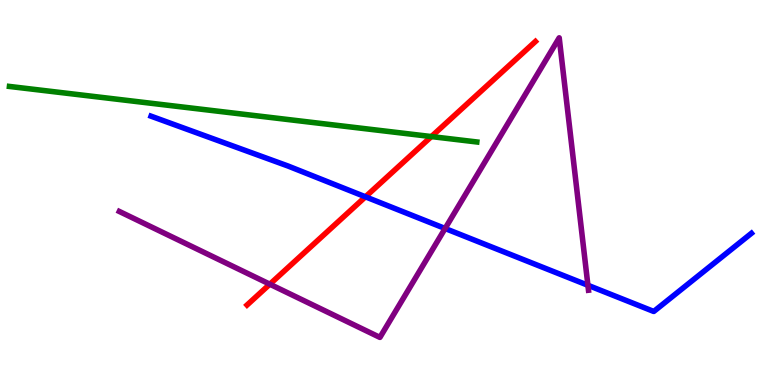[{'lines': ['blue', 'red'], 'intersections': [{'x': 4.72, 'y': 4.89}]}, {'lines': ['green', 'red'], 'intersections': [{'x': 5.57, 'y': 6.45}]}, {'lines': ['purple', 'red'], 'intersections': [{'x': 3.48, 'y': 2.62}]}, {'lines': ['blue', 'green'], 'intersections': []}, {'lines': ['blue', 'purple'], 'intersections': [{'x': 5.74, 'y': 4.07}, {'x': 7.59, 'y': 2.59}]}, {'lines': ['green', 'purple'], 'intersections': []}]